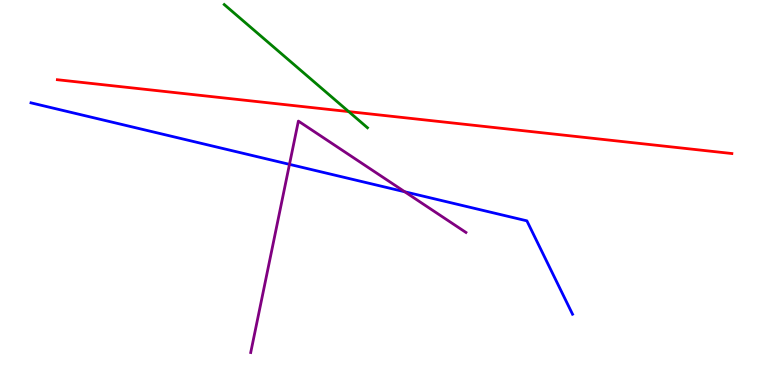[{'lines': ['blue', 'red'], 'intersections': []}, {'lines': ['green', 'red'], 'intersections': [{'x': 4.5, 'y': 7.1}]}, {'lines': ['purple', 'red'], 'intersections': []}, {'lines': ['blue', 'green'], 'intersections': []}, {'lines': ['blue', 'purple'], 'intersections': [{'x': 3.74, 'y': 5.73}, {'x': 5.22, 'y': 5.02}]}, {'lines': ['green', 'purple'], 'intersections': []}]